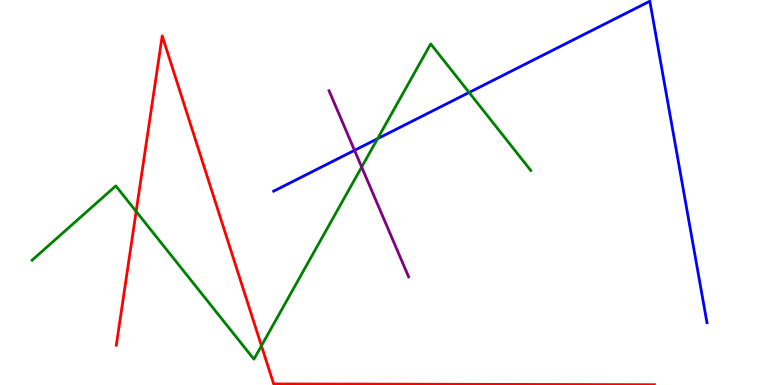[{'lines': ['blue', 'red'], 'intersections': []}, {'lines': ['green', 'red'], 'intersections': [{'x': 1.76, 'y': 4.51}, {'x': 3.37, 'y': 1.02}]}, {'lines': ['purple', 'red'], 'intersections': []}, {'lines': ['blue', 'green'], 'intersections': [{'x': 4.87, 'y': 6.4}, {'x': 6.05, 'y': 7.6}]}, {'lines': ['blue', 'purple'], 'intersections': [{'x': 4.57, 'y': 6.1}]}, {'lines': ['green', 'purple'], 'intersections': [{'x': 4.67, 'y': 5.66}]}]